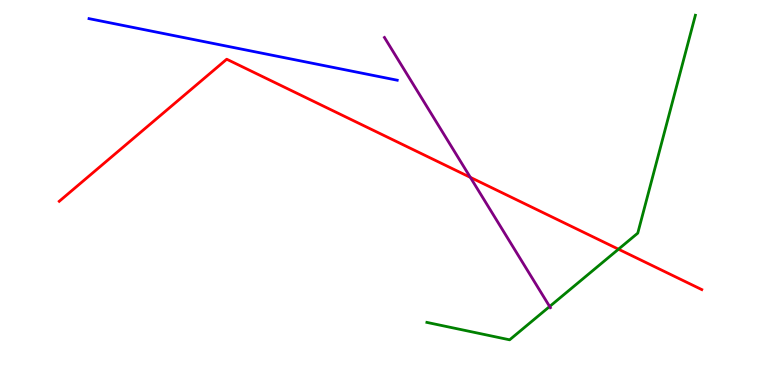[{'lines': ['blue', 'red'], 'intersections': []}, {'lines': ['green', 'red'], 'intersections': [{'x': 7.98, 'y': 3.53}]}, {'lines': ['purple', 'red'], 'intersections': [{'x': 6.07, 'y': 5.39}]}, {'lines': ['blue', 'green'], 'intersections': []}, {'lines': ['blue', 'purple'], 'intersections': []}, {'lines': ['green', 'purple'], 'intersections': [{'x': 7.09, 'y': 2.04}]}]